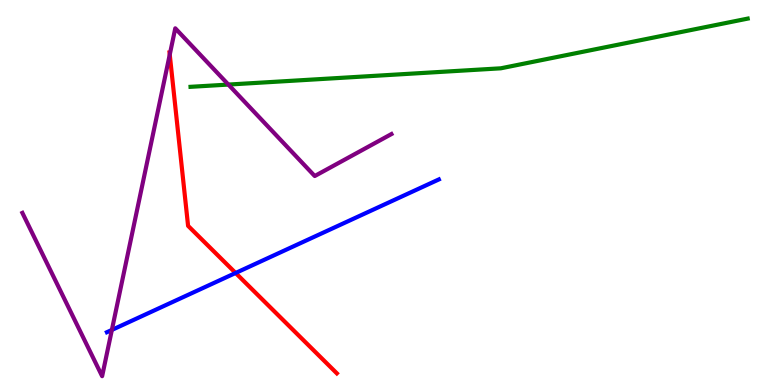[{'lines': ['blue', 'red'], 'intersections': [{'x': 3.04, 'y': 2.91}]}, {'lines': ['green', 'red'], 'intersections': []}, {'lines': ['purple', 'red'], 'intersections': [{'x': 2.19, 'y': 8.58}]}, {'lines': ['blue', 'green'], 'intersections': []}, {'lines': ['blue', 'purple'], 'intersections': [{'x': 1.44, 'y': 1.43}]}, {'lines': ['green', 'purple'], 'intersections': [{'x': 2.95, 'y': 7.8}]}]